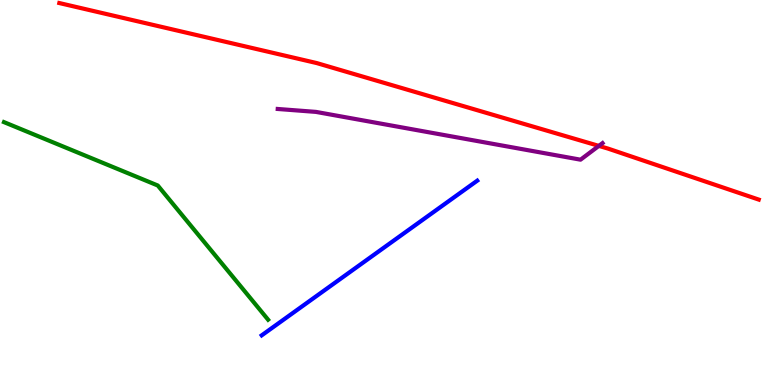[{'lines': ['blue', 'red'], 'intersections': []}, {'lines': ['green', 'red'], 'intersections': []}, {'lines': ['purple', 'red'], 'intersections': [{'x': 7.73, 'y': 6.21}]}, {'lines': ['blue', 'green'], 'intersections': []}, {'lines': ['blue', 'purple'], 'intersections': []}, {'lines': ['green', 'purple'], 'intersections': []}]